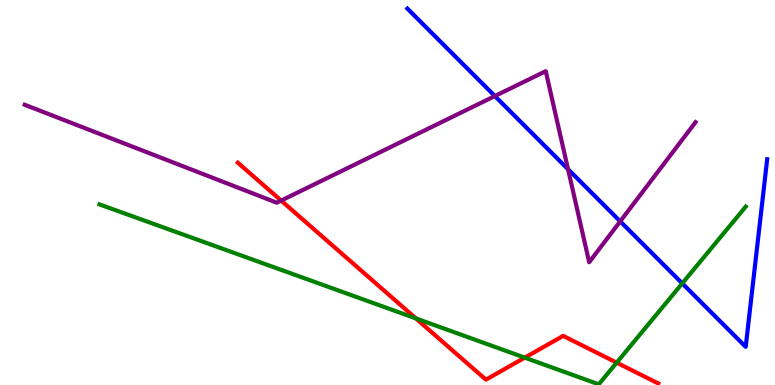[{'lines': ['blue', 'red'], 'intersections': []}, {'lines': ['green', 'red'], 'intersections': [{'x': 5.37, 'y': 1.73}, {'x': 6.77, 'y': 0.711}, {'x': 7.96, 'y': 0.58}]}, {'lines': ['purple', 'red'], 'intersections': [{'x': 3.63, 'y': 4.79}]}, {'lines': ['blue', 'green'], 'intersections': [{'x': 8.8, 'y': 2.64}]}, {'lines': ['blue', 'purple'], 'intersections': [{'x': 6.39, 'y': 7.5}, {'x': 7.33, 'y': 5.61}, {'x': 8.0, 'y': 4.25}]}, {'lines': ['green', 'purple'], 'intersections': []}]